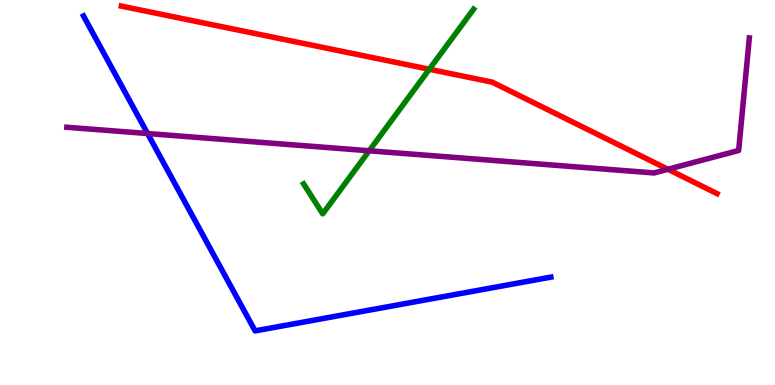[{'lines': ['blue', 'red'], 'intersections': []}, {'lines': ['green', 'red'], 'intersections': [{'x': 5.54, 'y': 8.2}]}, {'lines': ['purple', 'red'], 'intersections': [{'x': 8.62, 'y': 5.6}]}, {'lines': ['blue', 'green'], 'intersections': []}, {'lines': ['blue', 'purple'], 'intersections': [{'x': 1.9, 'y': 6.53}]}, {'lines': ['green', 'purple'], 'intersections': [{'x': 4.76, 'y': 6.08}]}]